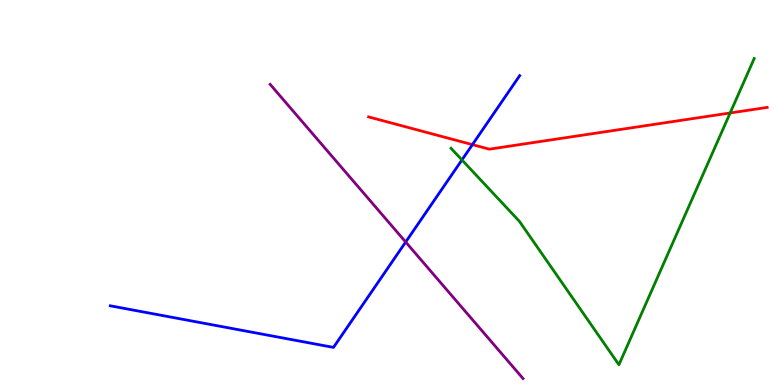[{'lines': ['blue', 'red'], 'intersections': [{'x': 6.1, 'y': 6.24}]}, {'lines': ['green', 'red'], 'intersections': [{'x': 9.42, 'y': 7.07}]}, {'lines': ['purple', 'red'], 'intersections': []}, {'lines': ['blue', 'green'], 'intersections': [{'x': 5.96, 'y': 5.85}]}, {'lines': ['blue', 'purple'], 'intersections': [{'x': 5.23, 'y': 3.71}]}, {'lines': ['green', 'purple'], 'intersections': []}]